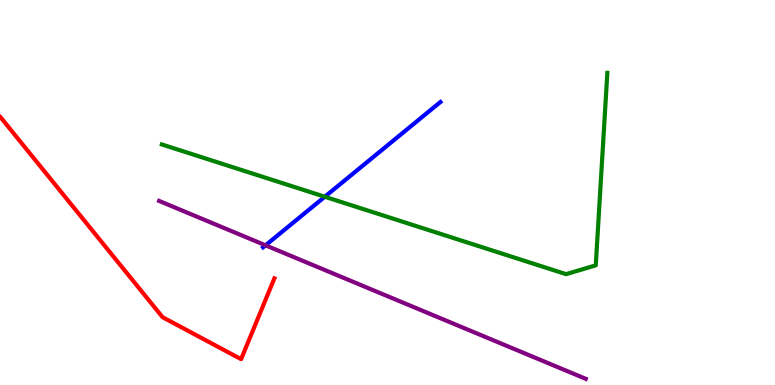[{'lines': ['blue', 'red'], 'intersections': []}, {'lines': ['green', 'red'], 'intersections': []}, {'lines': ['purple', 'red'], 'intersections': []}, {'lines': ['blue', 'green'], 'intersections': [{'x': 4.19, 'y': 4.89}]}, {'lines': ['blue', 'purple'], 'intersections': [{'x': 3.43, 'y': 3.63}]}, {'lines': ['green', 'purple'], 'intersections': []}]